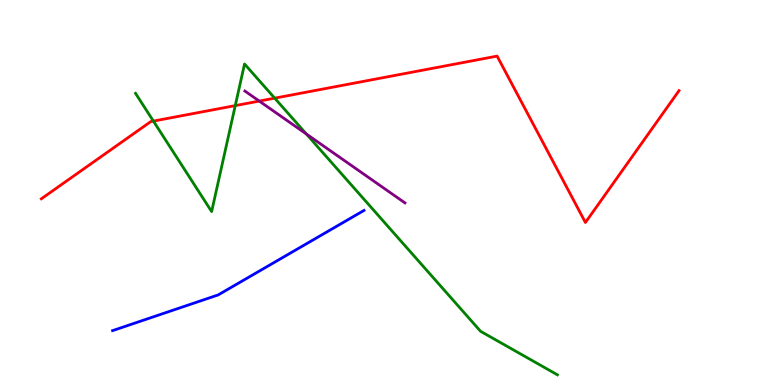[{'lines': ['blue', 'red'], 'intersections': []}, {'lines': ['green', 'red'], 'intersections': [{'x': 1.98, 'y': 6.85}, {'x': 3.04, 'y': 7.26}, {'x': 3.54, 'y': 7.45}]}, {'lines': ['purple', 'red'], 'intersections': [{'x': 3.35, 'y': 7.37}]}, {'lines': ['blue', 'green'], 'intersections': []}, {'lines': ['blue', 'purple'], 'intersections': []}, {'lines': ['green', 'purple'], 'intersections': [{'x': 3.95, 'y': 6.52}]}]